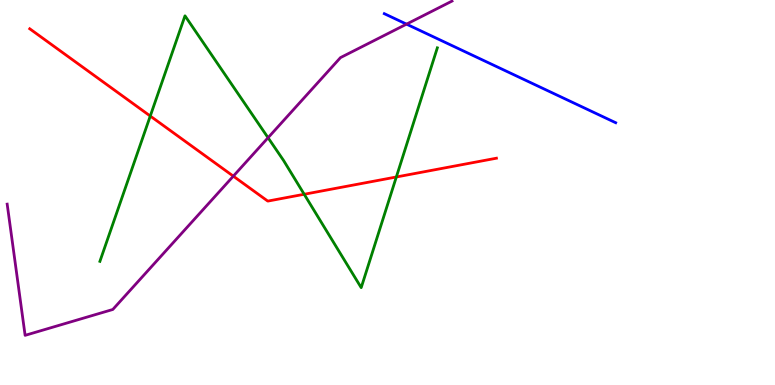[{'lines': ['blue', 'red'], 'intersections': []}, {'lines': ['green', 'red'], 'intersections': [{'x': 1.94, 'y': 6.99}, {'x': 3.93, 'y': 4.95}, {'x': 5.11, 'y': 5.4}]}, {'lines': ['purple', 'red'], 'intersections': [{'x': 3.01, 'y': 5.42}]}, {'lines': ['blue', 'green'], 'intersections': []}, {'lines': ['blue', 'purple'], 'intersections': [{'x': 5.25, 'y': 9.37}]}, {'lines': ['green', 'purple'], 'intersections': [{'x': 3.46, 'y': 6.42}]}]